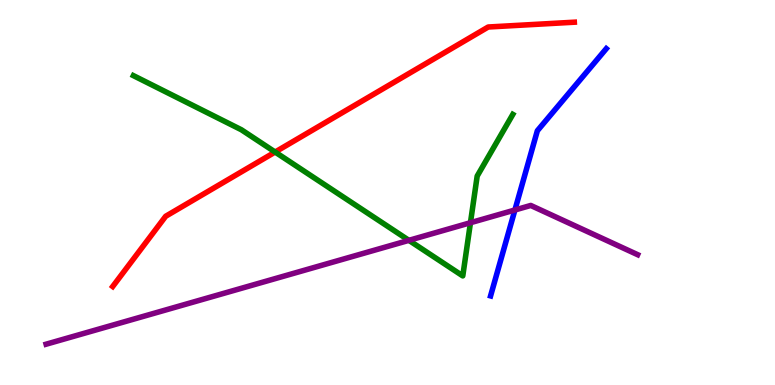[{'lines': ['blue', 'red'], 'intersections': []}, {'lines': ['green', 'red'], 'intersections': [{'x': 3.55, 'y': 6.05}]}, {'lines': ['purple', 'red'], 'intersections': []}, {'lines': ['blue', 'green'], 'intersections': []}, {'lines': ['blue', 'purple'], 'intersections': [{'x': 6.64, 'y': 4.55}]}, {'lines': ['green', 'purple'], 'intersections': [{'x': 5.28, 'y': 3.76}, {'x': 6.07, 'y': 4.22}]}]